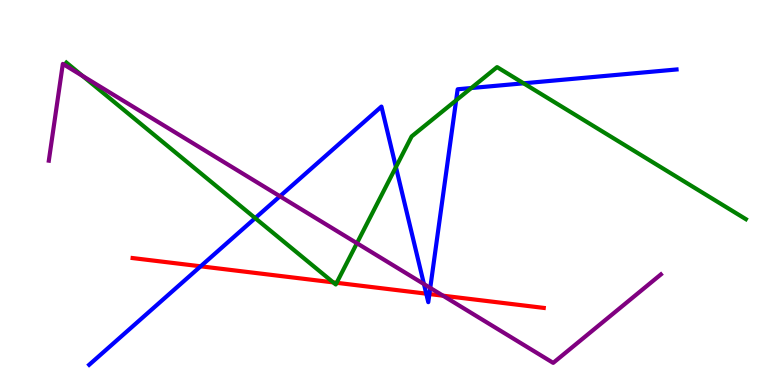[{'lines': ['blue', 'red'], 'intersections': [{'x': 2.59, 'y': 3.08}, {'x': 5.5, 'y': 2.37}, {'x': 5.54, 'y': 2.36}]}, {'lines': ['green', 'red'], 'intersections': [{'x': 4.3, 'y': 2.67}, {'x': 4.34, 'y': 2.65}]}, {'lines': ['purple', 'red'], 'intersections': [{'x': 5.72, 'y': 2.32}]}, {'lines': ['blue', 'green'], 'intersections': [{'x': 3.29, 'y': 4.33}, {'x': 5.11, 'y': 5.66}, {'x': 5.89, 'y': 7.39}, {'x': 6.08, 'y': 7.71}, {'x': 6.76, 'y': 7.84}]}, {'lines': ['blue', 'purple'], 'intersections': [{'x': 3.61, 'y': 4.9}, {'x': 5.47, 'y': 2.62}, {'x': 5.55, 'y': 2.52}]}, {'lines': ['green', 'purple'], 'intersections': [{'x': 1.07, 'y': 8.03}, {'x': 4.61, 'y': 3.68}]}]